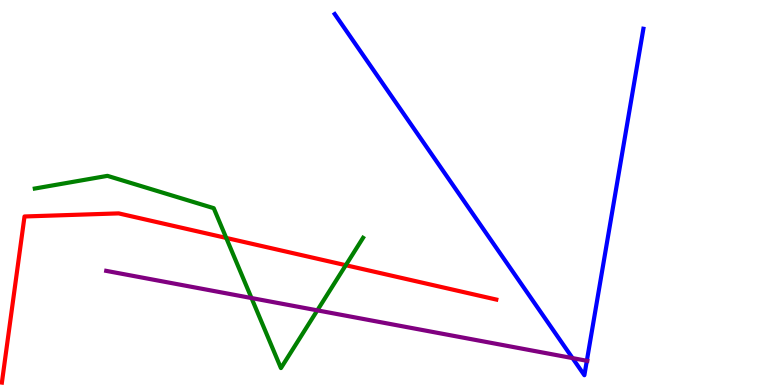[{'lines': ['blue', 'red'], 'intersections': []}, {'lines': ['green', 'red'], 'intersections': [{'x': 2.92, 'y': 3.82}, {'x': 4.46, 'y': 3.11}]}, {'lines': ['purple', 'red'], 'intersections': []}, {'lines': ['blue', 'green'], 'intersections': []}, {'lines': ['blue', 'purple'], 'intersections': [{'x': 7.39, 'y': 0.699}, {'x': 7.57, 'y': 0.629}]}, {'lines': ['green', 'purple'], 'intersections': [{'x': 3.25, 'y': 2.26}, {'x': 4.09, 'y': 1.94}]}]